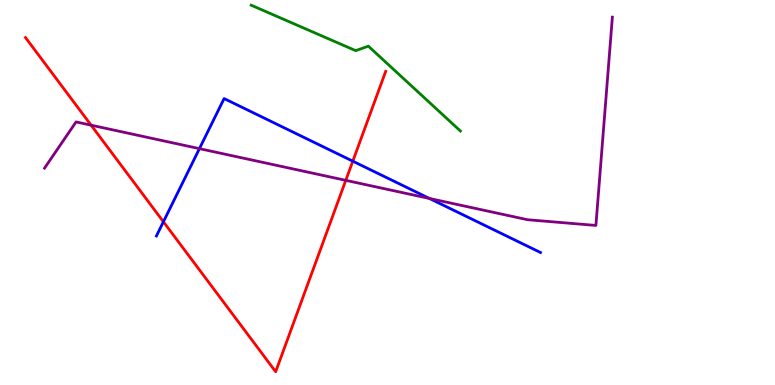[{'lines': ['blue', 'red'], 'intersections': [{'x': 2.11, 'y': 4.24}, {'x': 4.55, 'y': 5.81}]}, {'lines': ['green', 'red'], 'intersections': []}, {'lines': ['purple', 'red'], 'intersections': [{'x': 1.18, 'y': 6.75}, {'x': 4.46, 'y': 5.32}]}, {'lines': ['blue', 'green'], 'intersections': []}, {'lines': ['blue', 'purple'], 'intersections': [{'x': 2.57, 'y': 6.14}, {'x': 5.54, 'y': 4.85}]}, {'lines': ['green', 'purple'], 'intersections': []}]